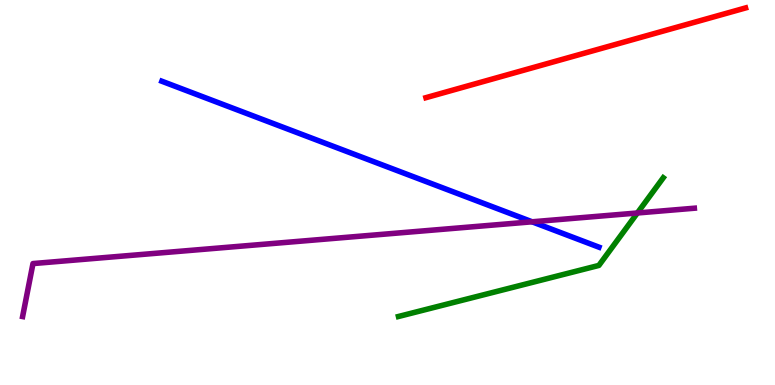[{'lines': ['blue', 'red'], 'intersections': []}, {'lines': ['green', 'red'], 'intersections': []}, {'lines': ['purple', 'red'], 'intersections': []}, {'lines': ['blue', 'green'], 'intersections': []}, {'lines': ['blue', 'purple'], 'intersections': [{'x': 6.87, 'y': 4.24}]}, {'lines': ['green', 'purple'], 'intersections': [{'x': 8.22, 'y': 4.47}]}]